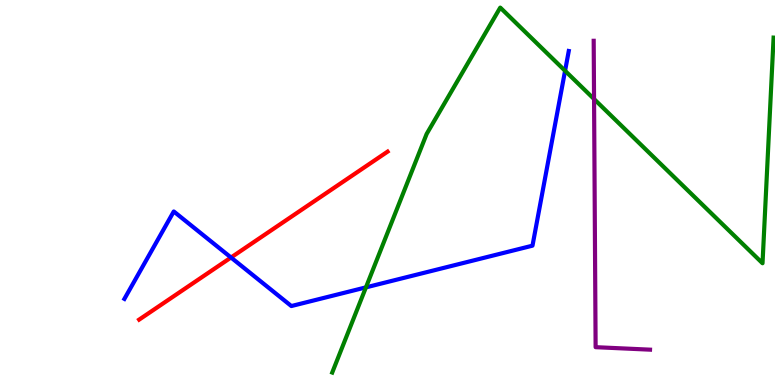[{'lines': ['blue', 'red'], 'intersections': [{'x': 2.98, 'y': 3.31}]}, {'lines': ['green', 'red'], 'intersections': []}, {'lines': ['purple', 'red'], 'intersections': []}, {'lines': ['blue', 'green'], 'intersections': [{'x': 4.72, 'y': 2.54}, {'x': 7.29, 'y': 8.16}]}, {'lines': ['blue', 'purple'], 'intersections': []}, {'lines': ['green', 'purple'], 'intersections': [{'x': 7.67, 'y': 7.43}]}]